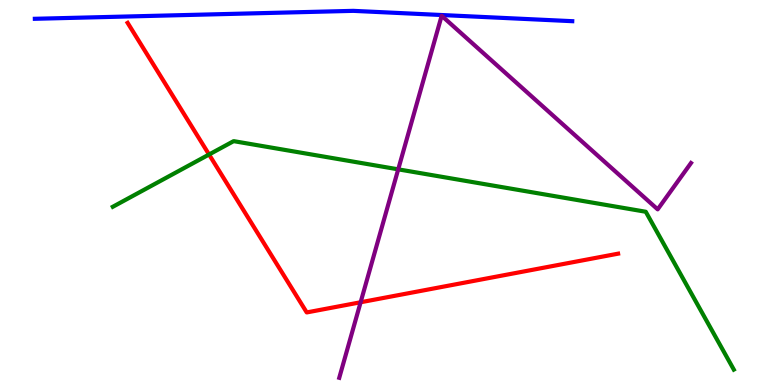[{'lines': ['blue', 'red'], 'intersections': []}, {'lines': ['green', 'red'], 'intersections': [{'x': 2.7, 'y': 5.99}]}, {'lines': ['purple', 'red'], 'intersections': [{'x': 4.65, 'y': 2.15}]}, {'lines': ['blue', 'green'], 'intersections': []}, {'lines': ['blue', 'purple'], 'intersections': []}, {'lines': ['green', 'purple'], 'intersections': [{'x': 5.14, 'y': 5.6}]}]